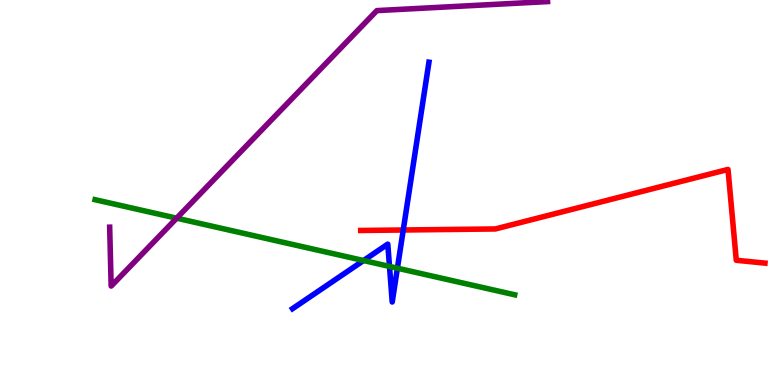[{'lines': ['blue', 'red'], 'intersections': [{'x': 5.2, 'y': 4.03}]}, {'lines': ['green', 'red'], 'intersections': []}, {'lines': ['purple', 'red'], 'intersections': []}, {'lines': ['blue', 'green'], 'intersections': [{'x': 4.69, 'y': 3.23}, {'x': 5.03, 'y': 3.08}, {'x': 5.13, 'y': 3.03}]}, {'lines': ['blue', 'purple'], 'intersections': []}, {'lines': ['green', 'purple'], 'intersections': [{'x': 2.28, 'y': 4.33}]}]